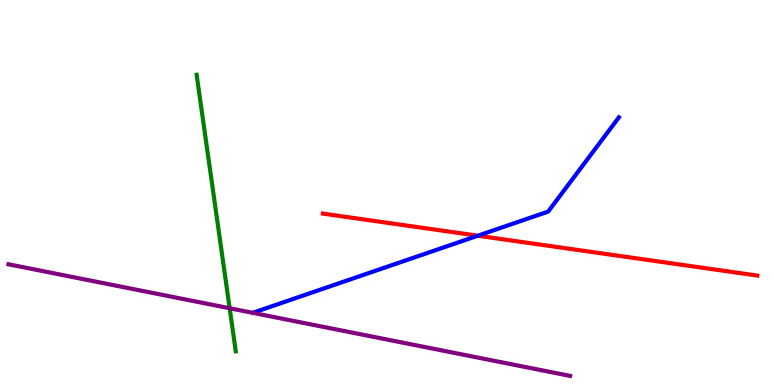[{'lines': ['blue', 'red'], 'intersections': [{'x': 6.17, 'y': 3.88}]}, {'lines': ['green', 'red'], 'intersections': []}, {'lines': ['purple', 'red'], 'intersections': []}, {'lines': ['blue', 'green'], 'intersections': []}, {'lines': ['blue', 'purple'], 'intersections': []}, {'lines': ['green', 'purple'], 'intersections': [{'x': 2.96, 'y': 1.99}]}]